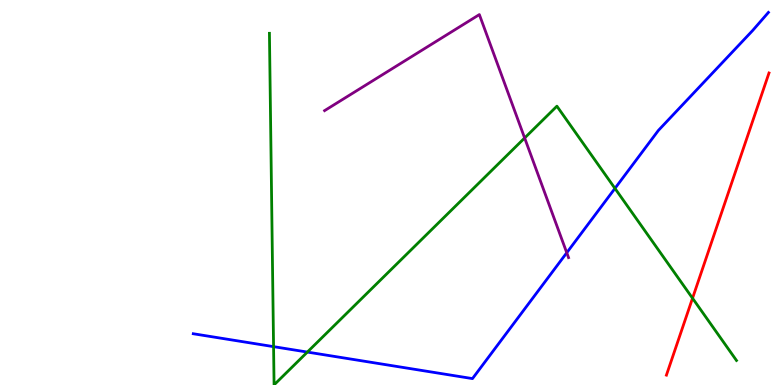[{'lines': ['blue', 'red'], 'intersections': []}, {'lines': ['green', 'red'], 'intersections': [{'x': 8.94, 'y': 2.25}]}, {'lines': ['purple', 'red'], 'intersections': []}, {'lines': ['blue', 'green'], 'intersections': [{'x': 3.53, 'y': 0.996}, {'x': 3.97, 'y': 0.855}, {'x': 7.94, 'y': 5.11}]}, {'lines': ['blue', 'purple'], 'intersections': [{'x': 7.31, 'y': 3.44}]}, {'lines': ['green', 'purple'], 'intersections': [{'x': 6.77, 'y': 6.42}]}]